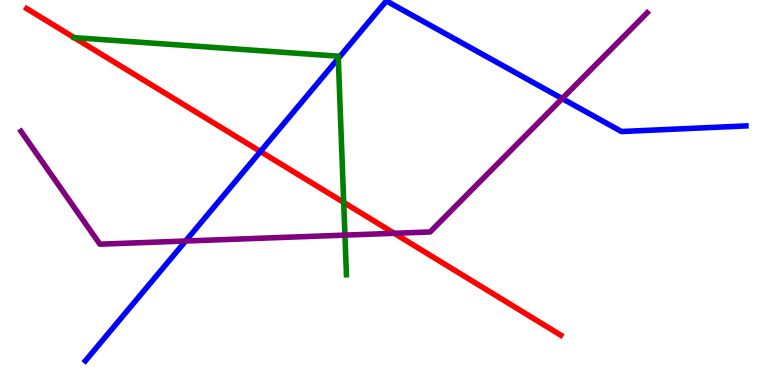[{'lines': ['blue', 'red'], 'intersections': [{'x': 3.36, 'y': 6.06}]}, {'lines': ['green', 'red'], 'intersections': [{'x': 0.958, 'y': 9.02}, {'x': 4.43, 'y': 4.74}]}, {'lines': ['purple', 'red'], 'intersections': [{'x': 5.09, 'y': 3.94}]}, {'lines': ['blue', 'green'], 'intersections': [{'x': 4.36, 'y': 8.48}]}, {'lines': ['blue', 'purple'], 'intersections': [{'x': 2.39, 'y': 3.74}, {'x': 7.25, 'y': 7.44}]}, {'lines': ['green', 'purple'], 'intersections': [{'x': 4.45, 'y': 3.89}]}]